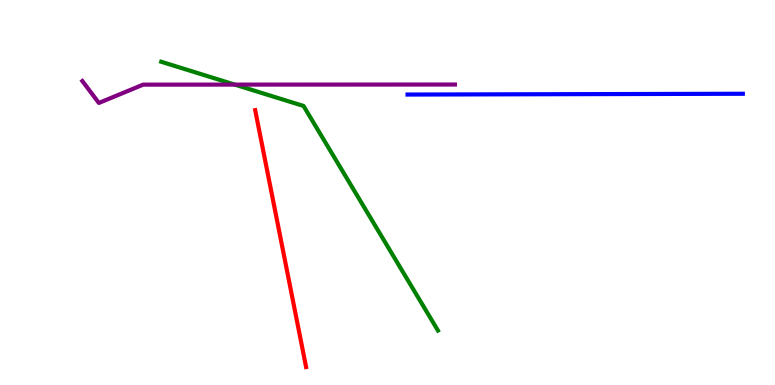[{'lines': ['blue', 'red'], 'intersections': []}, {'lines': ['green', 'red'], 'intersections': []}, {'lines': ['purple', 'red'], 'intersections': []}, {'lines': ['blue', 'green'], 'intersections': []}, {'lines': ['blue', 'purple'], 'intersections': []}, {'lines': ['green', 'purple'], 'intersections': [{'x': 3.03, 'y': 7.8}]}]